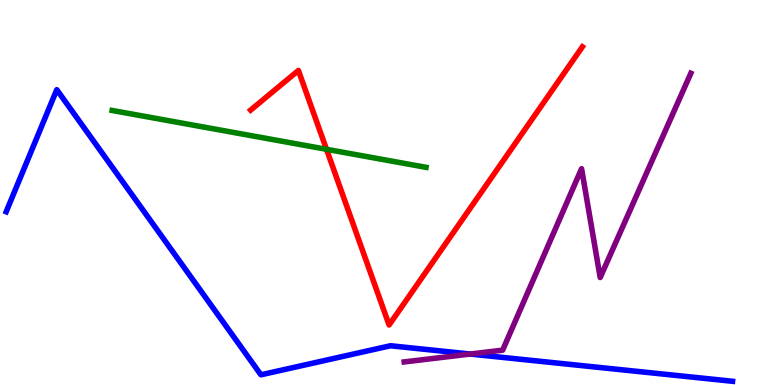[{'lines': ['blue', 'red'], 'intersections': []}, {'lines': ['green', 'red'], 'intersections': [{'x': 4.21, 'y': 6.12}]}, {'lines': ['purple', 'red'], 'intersections': []}, {'lines': ['blue', 'green'], 'intersections': []}, {'lines': ['blue', 'purple'], 'intersections': [{'x': 6.07, 'y': 0.804}]}, {'lines': ['green', 'purple'], 'intersections': []}]